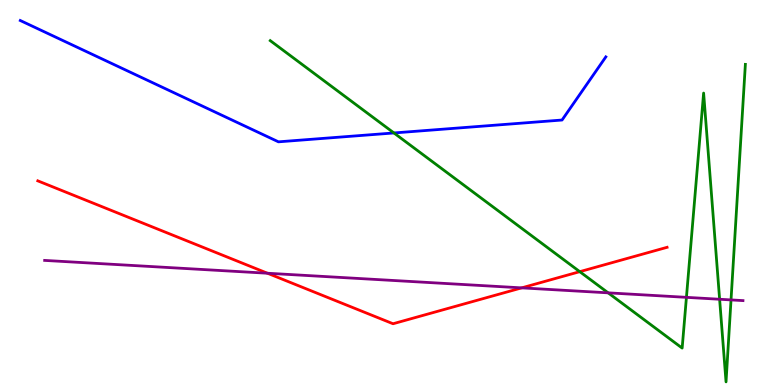[{'lines': ['blue', 'red'], 'intersections': []}, {'lines': ['green', 'red'], 'intersections': [{'x': 7.48, 'y': 2.94}]}, {'lines': ['purple', 'red'], 'intersections': [{'x': 3.45, 'y': 2.9}, {'x': 6.73, 'y': 2.52}]}, {'lines': ['blue', 'green'], 'intersections': [{'x': 5.08, 'y': 6.55}]}, {'lines': ['blue', 'purple'], 'intersections': []}, {'lines': ['green', 'purple'], 'intersections': [{'x': 7.85, 'y': 2.39}, {'x': 8.86, 'y': 2.28}, {'x': 9.29, 'y': 2.23}, {'x': 9.43, 'y': 2.21}]}]